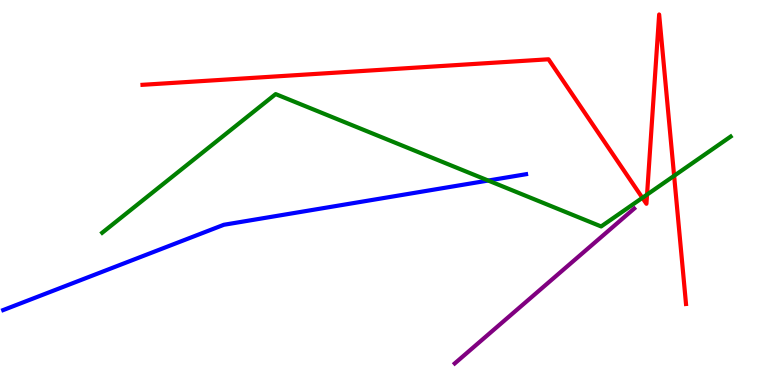[{'lines': ['blue', 'red'], 'intersections': []}, {'lines': ['green', 'red'], 'intersections': [{'x': 8.29, 'y': 4.86}, {'x': 8.35, 'y': 4.95}, {'x': 8.7, 'y': 5.43}]}, {'lines': ['purple', 'red'], 'intersections': []}, {'lines': ['blue', 'green'], 'intersections': [{'x': 6.3, 'y': 5.31}]}, {'lines': ['blue', 'purple'], 'intersections': []}, {'lines': ['green', 'purple'], 'intersections': []}]